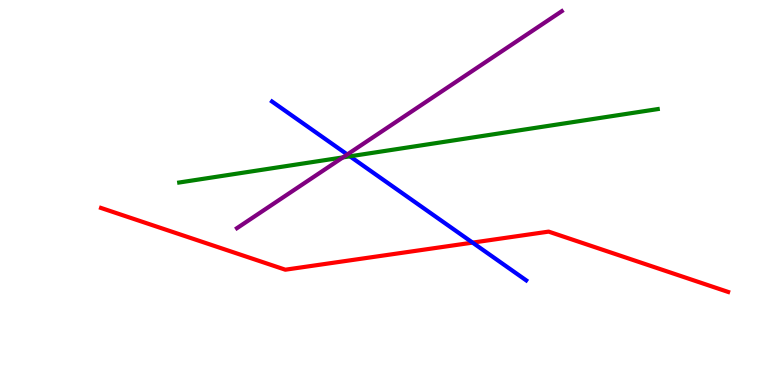[{'lines': ['blue', 'red'], 'intersections': [{'x': 6.1, 'y': 3.7}]}, {'lines': ['green', 'red'], 'intersections': []}, {'lines': ['purple', 'red'], 'intersections': []}, {'lines': ['blue', 'green'], 'intersections': [{'x': 4.51, 'y': 5.94}]}, {'lines': ['blue', 'purple'], 'intersections': [{'x': 4.48, 'y': 5.99}]}, {'lines': ['green', 'purple'], 'intersections': [{'x': 4.42, 'y': 5.91}]}]